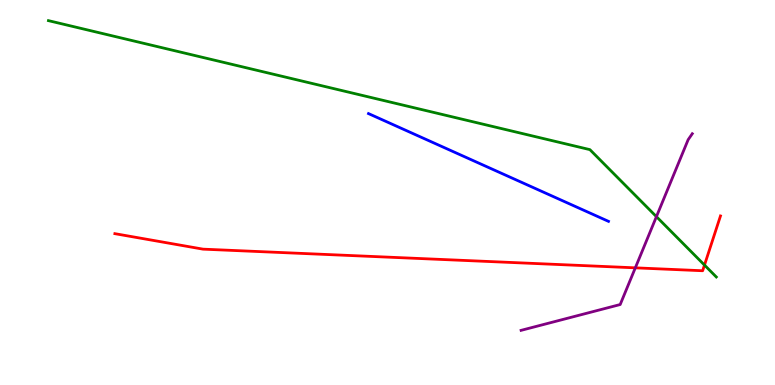[{'lines': ['blue', 'red'], 'intersections': []}, {'lines': ['green', 'red'], 'intersections': [{'x': 9.09, 'y': 3.12}]}, {'lines': ['purple', 'red'], 'intersections': [{'x': 8.2, 'y': 3.04}]}, {'lines': ['blue', 'green'], 'intersections': []}, {'lines': ['blue', 'purple'], 'intersections': []}, {'lines': ['green', 'purple'], 'intersections': [{'x': 8.47, 'y': 4.37}]}]